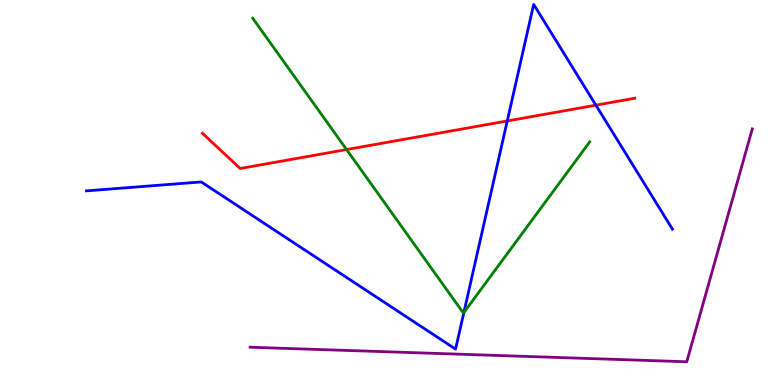[{'lines': ['blue', 'red'], 'intersections': [{'x': 6.55, 'y': 6.86}, {'x': 7.69, 'y': 7.27}]}, {'lines': ['green', 'red'], 'intersections': [{'x': 4.47, 'y': 6.12}]}, {'lines': ['purple', 'red'], 'intersections': []}, {'lines': ['blue', 'green'], 'intersections': [{'x': 5.99, 'y': 1.88}]}, {'lines': ['blue', 'purple'], 'intersections': []}, {'lines': ['green', 'purple'], 'intersections': []}]